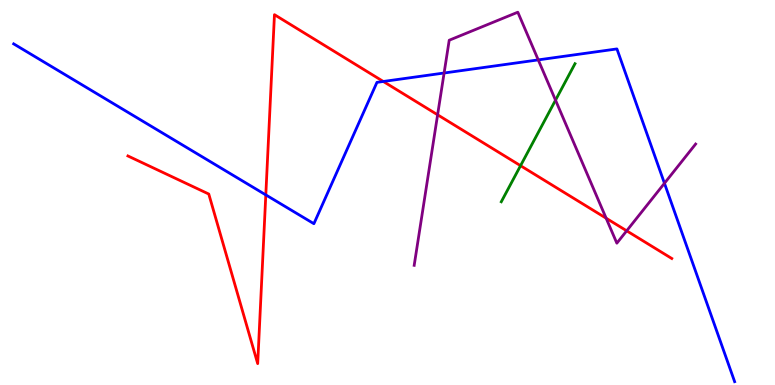[{'lines': ['blue', 'red'], 'intersections': [{'x': 3.43, 'y': 4.94}, {'x': 4.95, 'y': 7.88}]}, {'lines': ['green', 'red'], 'intersections': [{'x': 6.72, 'y': 5.7}]}, {'lines': ['purple', 'red'], 'intersections': [{'x': 5.65, 'y': 7.02}, {'x': 7.82, 'y': 4.33}, {'x': 8.09, 'y': 4.0}]}, {'lines': ['blue', 'green'], 'intersections': []}, {'lines': ['blue', 'purple'], 'intersections': [{'x': 5.73, 'y': 8.1}, {'x': 6.95, 'y': 8.44}, {'x': 8.57, 'y': 5.24}]}, {'lines': ['green', 'purple'], 'intersections': [{'x': 7.17, 'y': 7.4}]}]